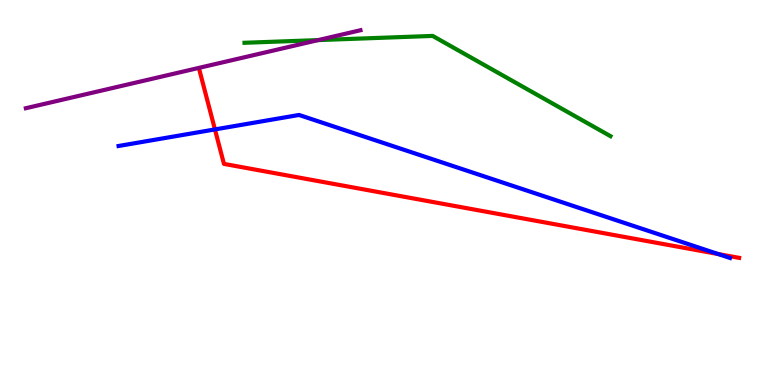[{'lines': ['blue', 'red'], 'intersections': [{'x': 2.77, 'y': 6.64}, {'x': 9.27, 'y': 3.4}]}, {'lines': ['green', 'red'], 'intersections': []}, {'lines': ['purple', 'red'], 'intersections': []}, {'lines': ['blue', 'green'], 'intersections': []}, {'lines': ['blue', 'purple'], 'intersections': []}, {'lines': ['green', 'purple'], 'intersections': [{'x': 4.11, 'y': 8.96}]}]